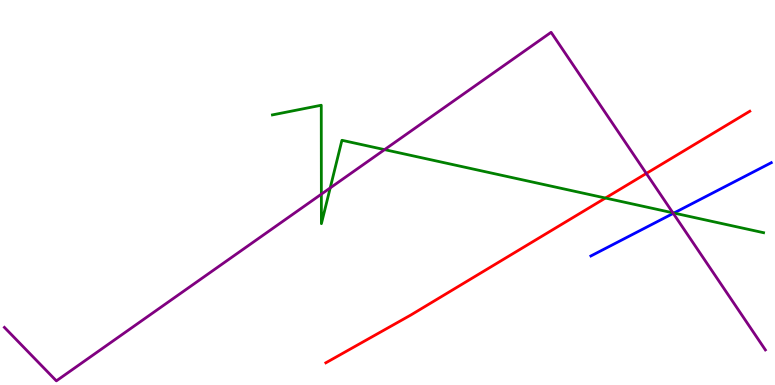[{'lines': ['blue', 'red'], 'intersections': []}, {'lines': ['green', 'red'], 'intersections': [{'x': 7.81, 'y': 4.86}]}, {'lines': ['purple', 'red'], 'intersections': [{'x': 8.34, 'y': 5.49}]}, {'lines': ['blue', 'green'], 'intersections': [{'x': 8.7, 'y': 4.47}]}, {'lines': ['blue', 'purple'], 'intersections': [{'x': 8.69, 'y': 4.46}]}, {'lines': ['green', 'purple'], 'intersections': [{'x': 4.15, 'y': 4.96}, {'x': 4.26, 'y': 5.12}, {'x': 4.96, 'y': 6.11}, {'x': 8.68, 'y': 4.47}]}]